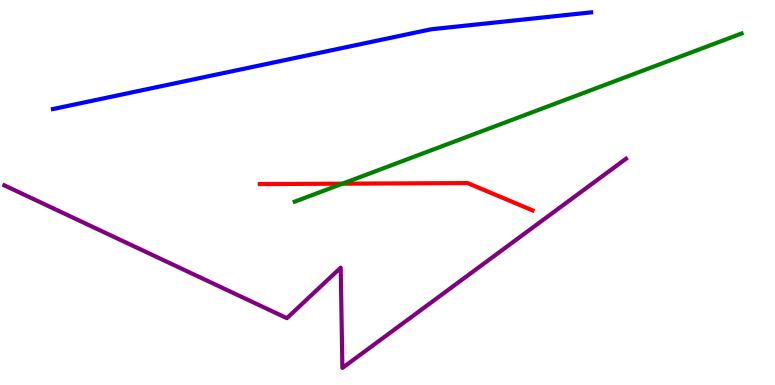[{'lines': ['blue', 'red'], 'intersections': []}, {'lines': ['green', 'red'], 'intersections': [{'x': 4.42, 'y': 5.23}]}, {'lines': ['purple', 'red'], 'intersections': []}, {'lines': ['blue', 'green'], 'intersections': []}, {'lines': ['blue', 'purple'], 'intersections': []}, {'lines': ['green', 'purple'], 'intersections': []}]